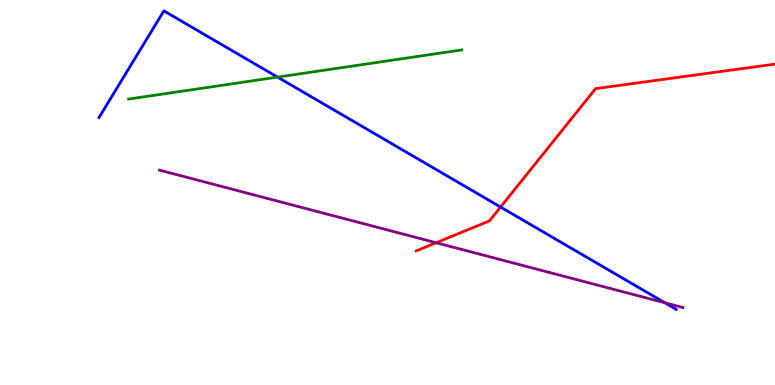[{'lines': ['blue', 'red'], 'intersections': [{'x': 6.46, 'y': 4.62}]}, {'lines': ['green', 'red'], 'intersections': []}, {'lines': ['purple', 'red'], 'intersections': [{'x': 5.63, 'y': 3.7}]}, {'lines': ['blue', 'green'], 'intersections': [{'x': 3.58, 'y': 8.0}]}, {'lines': ['blue', 'purple'], 'intersections': [{'x': 8.58, 'y': 2.14}]}, {'lines': ['green', 'purple'], 'intersections': []}]